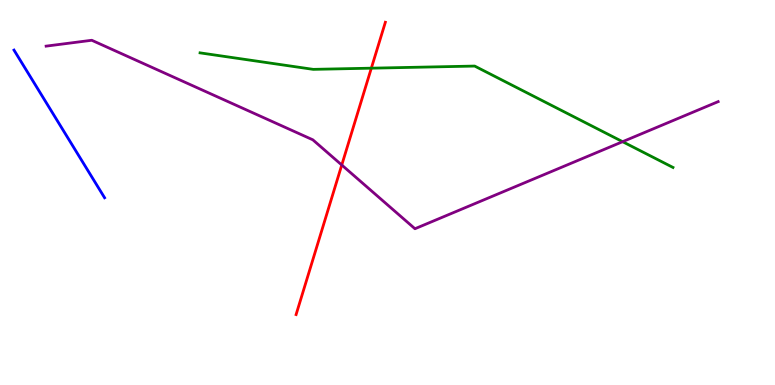[{'lines': ['blue', 'red'], 'intersections': []}, {'lines': ['green', 'red'], 'intersections': [{'x': 4.79, 'y': 8.23}]}, {'lines': ['purple', 'red'], 'intersections': [{'x': 4.41, 'y': 5.71}]}, {'lines': ['blue', 'green'], 'intersections': []}, {'lines': ['blue', 'purple'], 'intersections': []}, {'lines': ['green', 'purple'], 'intersections': [{'x': 8.03, 'y': 6.32}]}]